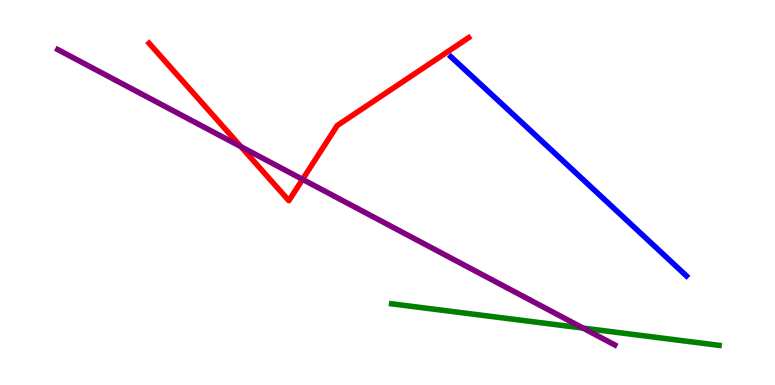[{'lines': ['blue', 'red'], 'intersections': []}, {'lines': ['green', 'red'], 'intersections': []}, {'lines': ['purple', 'red'], 'intersections': [{'x': 3.11, 'y': 6.19}, {'x': 3.9, 'y': 5.34}]}, {'lines': ['blue', 'green'], 'intersections': []}, {'lines': ['blue', 'purple'], 'intersections': []}, {'lines': ['green', 'purple'], 'intersections': [{'x': 7.52, 'y': 1.48}]}]